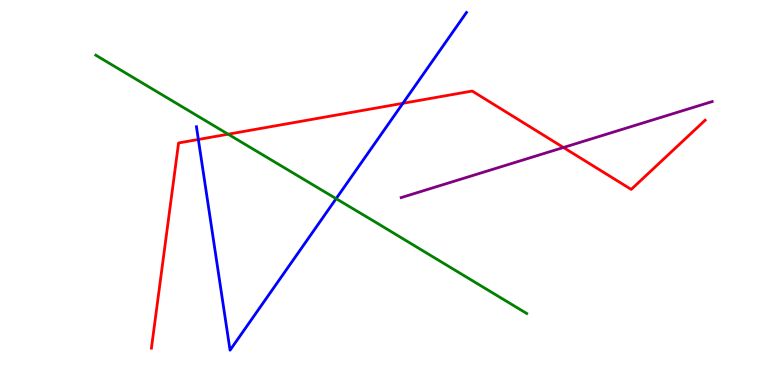[{'lines': ['blue', 'red'], 'intersections': [{'x': 2.56, 'y': 6.38}, {'x': 5.2, 'y': 7.32}]}, {'lines': ['green', 'red'], 'intersections': [{'x': 2.94, 'y': 6.51}]}, {'lines': ['purple', 'red'], 'intersections': [{'x': 7.27, 'y': 6.17}]}, {'lines': ['blue', 'green'], 'intersections': [{'x': 4.34, 'y': 4.84}]}, {'lines': ['blue', 'purple'], 'intersections': []}, {'lines': ['green', 'purple'], 'intersections': []}]